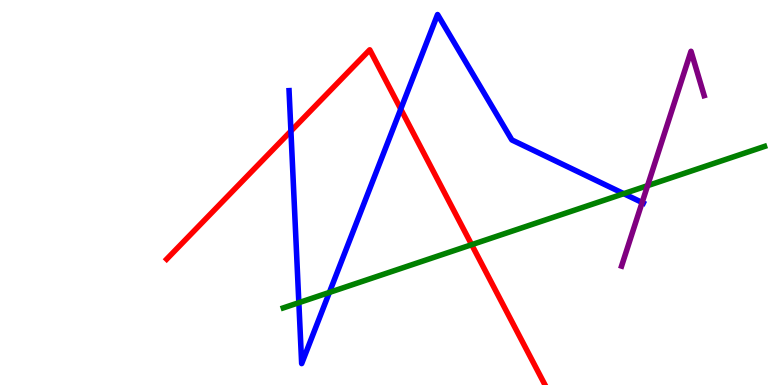[{'lines': ['blue', 'red'], 'intersections': [{'x': 3.75, 'y': 6.6}, {'x': 5.17, 'y': 7.17}]}, {'lines': ['green', 'red'], 'intersections': [{'x': 6.09, 'y': 3.64}]}, {'lines': ['purple', 'red'], 'intersections': []}, {'lines': ['blue', 'green'], 'intersections': [{'x': 3.86, 'y': 2.14}, {'x': 4.25, 'y': 2.4}, {'x': 8.05, 'y': 4.97}]}, {'lines': ['blue', 'purple'], 'intersections': [{'x': 8.29, 'y': 4.74}]}, {'lines': ['green', 'purple'], 'intersections': [{'x': 8.36, 'y': 5.18}]}]